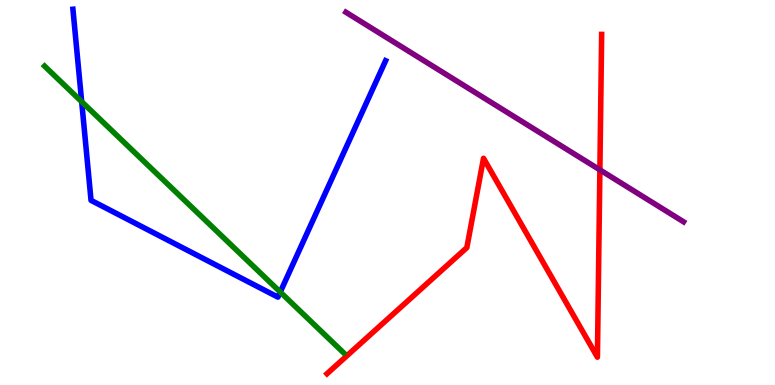[{'lines': ['blue', 'red'], 'intersections': []}, {'lines': ['green', 'red'], 'intersections': []}, {'lines': ['purple', 'red'], 'intersections': [{'x': 7.74, 'y': 5.59}]}, {'lines': ['blue', 'green'], 'intersections': [{'x': 1.05, 'y': 7.36}, {'x': 3.62, 'y': 2.41}]}, {'lines': ['blue', 'purple'], 'intersections': []}, {'lines': ['green', 'purple'], 'intersections': []}]